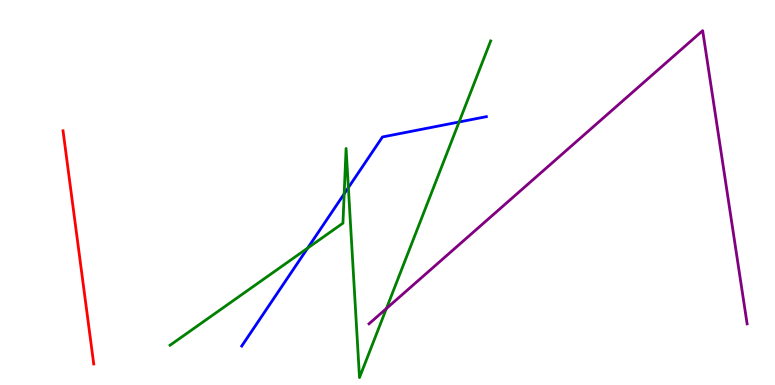[{'lines': ['blue', 'red'], 'intersections': []}, {'lines': ['green', 'red'], 'intersections': []}, {'lines': ['purple', 'red'], 'intersections': []}, {'lines': ['blue', 'green'], 'intersections': [{'x': 3.97, 'y': 3.56}, {'x': 4.44, 'y': 4.96}, {'x': 4.5, 'y': 5.13}, {'x': 5.92, 'y': 6.83}]}, {'lines': ['blue', 'purple'], 'intersections': []}, {'lines': ['green', 'purple'], 'intersections': [{'x': 4.99, 'y': 1.99}]}]